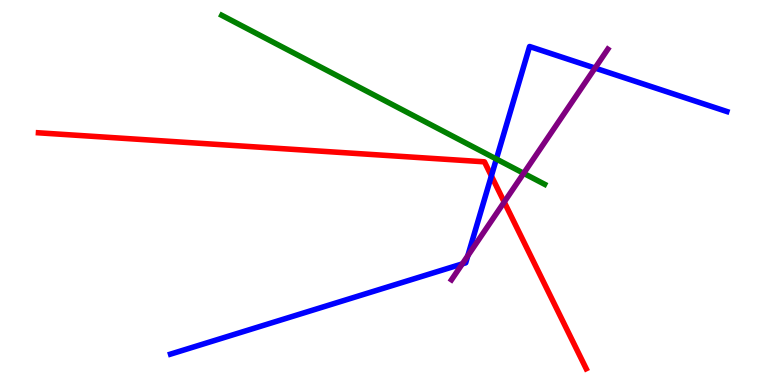[{'lines': ['blue', 'red'], 'intersections': [{'x': 6.34, 'y': 5.43}]}, {'lines': ['green', 'red'], 'intersections': []}, {'lines': ['purple', 'red'], 'intersections': [{'x': 6.51, 'y': 4.75}]}, {'lines': ['blue', 'green'], 'intersections': [{'x': 6.4, 'y': 5.87}]}, {'lines': ['blue', 'purple'], 'intersections': [{'x': 5.96, 'y': 3.15}, {'x': 6.04, 'y': 3.36}, {'x': 7.68, 'y': 8.23}]}, {'lines': ['green', 'purple'], 'intersections': [{'x': 6.76, 'y': 5.5}]}]